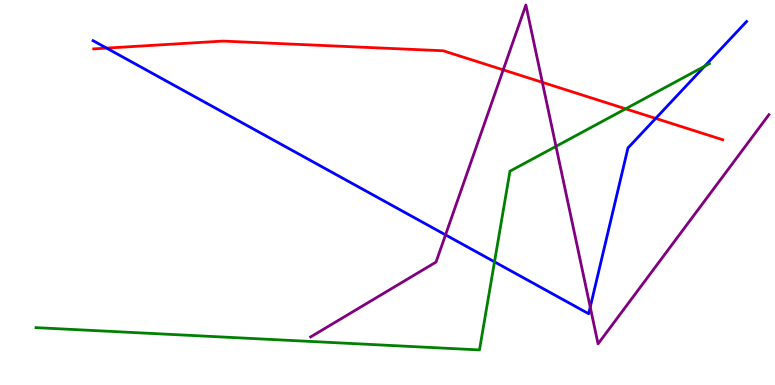[{'lines': ['blue', 'red'], 'intersections': [{'x': 1.38, 'y': 8.75}, {'x': 8.46, 'y': 6.92}]}, {'lines': ['green', 'red'], 'intersections': [{'x': 8.07, 'y': 7.17}]}, {'lines': ['purple', 'red'], 'intersections': [{'x': 6.49, 'y': 8.19}, {'x': 7.0, 'y': 7.86}]}, {'lines': ['blue', 'green'], 'intersections': [{'x': 6.38, 'y': 3.2}, {'x': 9.09, 'y': 8.28}]}, {'lines': ['blue', 'purple'], 'intersections': [{'x': 5.75, 'y': 3.9}, {'x': 7.62, 'y': 2.02}]}, {'lines': ['green', 'purple'], 'intersections': [{'x': 7.17, 'y': 6.2}]}]